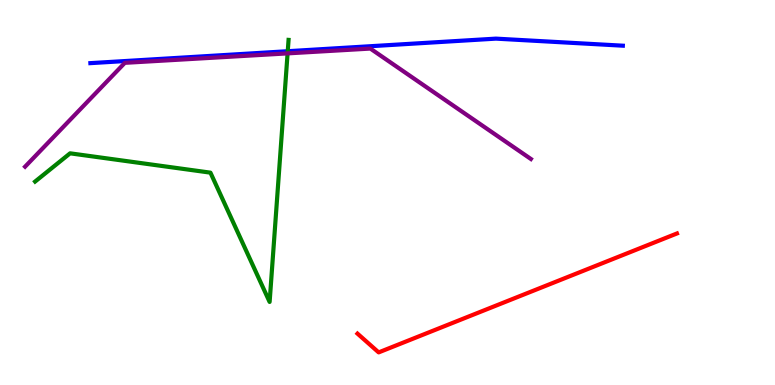[{'lines': ['blue', 'red'], 'intersections': []}, {'lines': ['green', 'red'], 'intersections': []}, {'lines': ['purple', 'red'], 'intersections': []}, {'lines': ['blue', 'green'], 'intersections': [{'x': 3.71, 'y': 8.67}]}, {'lines': ['blue', 'purple'], 'intersections': []}, {'lines': ['green', 'purple'], 'intersections': [{'x': 3.71, 'y': 8.61}]}]